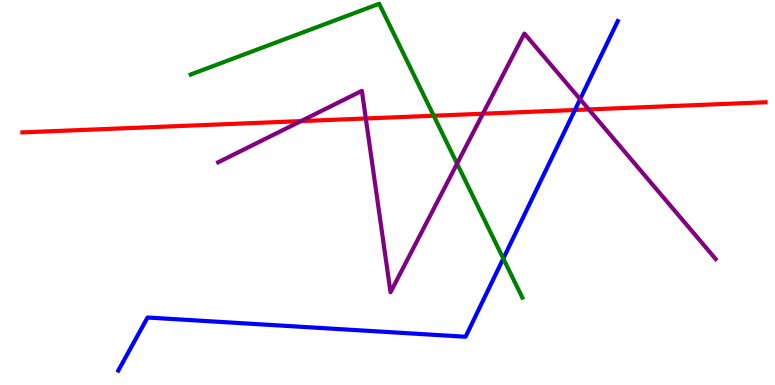[{'lines': ['blue', 'red'], 'intersections': [{'x': 7.42, 'y': 7.14}]}, {'lines': ['green', 'red'], 'intersections': [{'x': 5.6, 'y': 6.99}]}, {'lines': ['purple', 'red'], 'intersections': [{'x': 3.88, 'y': 6.85}, {'x': 4.72, 'y': 6.92}, {'x': 6.23, 'y': 7.05}, {'x': 7.6, 'y': 7.16}]}, {'lines': ['blue', 'green'], 'intersections': [{'x': 6.49, 'y': 3.28}]}, {'lines': ['blue', 'purple'], 'intersections': [{'x': 7.49, 'y': 7.42}]}, {'lines': ['green', 'purple'], 'intersections': [{'x': 5.9, 'y': 5.75}]}]